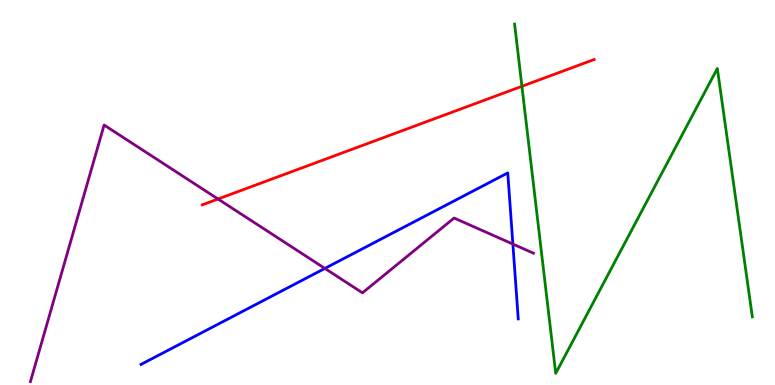[{'lines': ['blue', 'red'], 'intersections': []}, {'lines': ['green', 'red'], 'intersections': [{'x': 6.73, 'y': 7.76}]}, {'lines': ['purple', 'red'], 'intersections': [{'x': 2.81, 'y': 4.83}]}, {'lines': ['blue', 'green'], 'intersections': []}, {'lines': ['blue', 'purple'], 'intersections': [{'x': 4.19, 'y': 3.03}, {'x': 6.62, 'y': 3.66}]}, {'lines': ['green', 'purple'], 'intersections': []}]